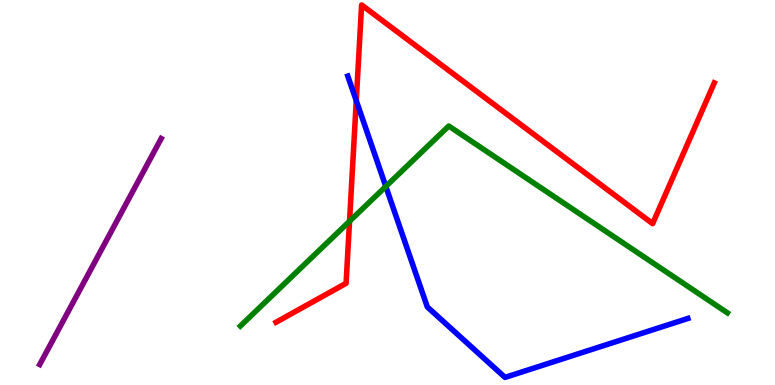[{'lines': ['blue', 'red'], 'intersections': [{'x': 4.6, 'y': 7.38}]}, {'lines': ['green', 'red'], 'intersections': [{'x': 4.51, 'y': 4.25}]}, {'lines': ['purple', 'red'], 'intersections': []}, {'lines': ['blue', 'green'], 'intersections': [{'x': 4.98, 'y': 5.16}]}, {'lines': ['blue', 'purple'], 'intersections': []}, {'lines': ['green', 'purple'], 'intersections': []}]